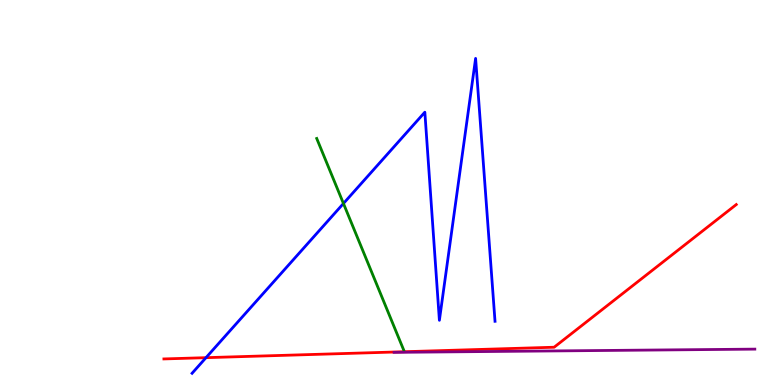[{'lines': ['blue', 'red'], 'intersections': [{'x': 2.66, 'y': 0.71}]}, {'lines': ['green', 'red'], 'intersections': []}, {'lines': ['purple', 'red'], 'intersections': []}, {'lines': ['blue', 'green'], 'intersections': [{'x': 4.43, 'y': 4.71}]}, {'lines': ['blue', 'purple'], 'intersections': []}, {'lines': ['green', 'purple'], 'intersections': []}]